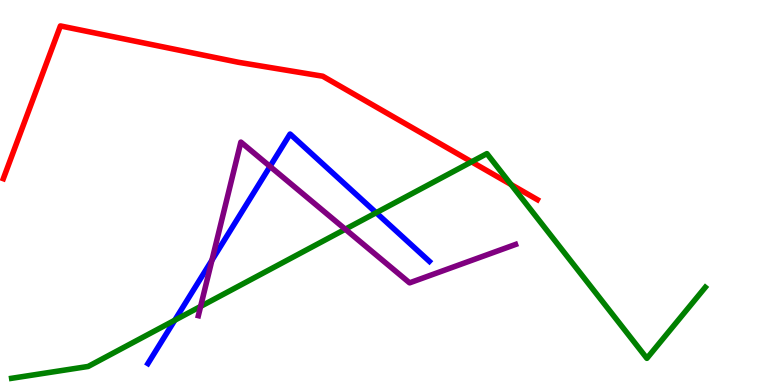[{'lines': ['blue', 'red'], 'intersections': []}, {'lines': ['green', 'red'], 'intersections': [{'x': 6.08, 'y': 5.8}, {'x': 6.59, 'y': 5.21}]}, {'lines': ['purple', 'red'], 'intersections': []}, {'lines': ['blue', 'green'], 'intersections': [{'x': 2.25, 'y': 1.68}, {'x': 4.85, 'y': 4.47}]}, {'lines': ['blue', 'purple'], 'intersections': [{'x': 2.73, 'y': 3.24}, {'x': 3.48, 'y': 5.68}]}, {'lines': ['green', 'purple'], 'intersections': [{'x': 2.59, 'y': 2.04}, {'x': 4.46, 'y': 4.05}]}]